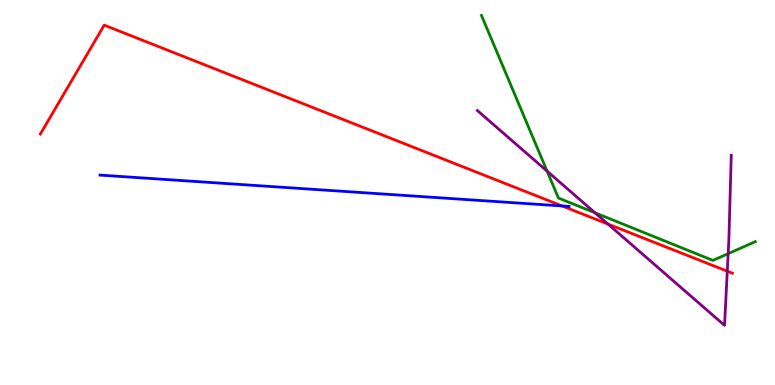[{'lines': ['blue', 'red'], 'intersections': [{'x': 7.25, 'y': 4.65}]}, {'lines': ['green', 'red'], 'intersections': []}, {'lines': ['purple', 'red'], 'intersections': [{'x': 7.85, 'y': 4.18}, {'x': 9.38, 'y': 2.96}]}, {'lines': ['blue', 'green'], 'intersections': []}, {'lines': ['blue', 'purple'], 'intersections': []}, {'lines': ['green', 'purple'], 'intersections': [{'x': 7.06, 'y': 5.55}, {'x': 7.68, 'y': 4.47}, {'x': 9.4, 'y': 3.41}]}]